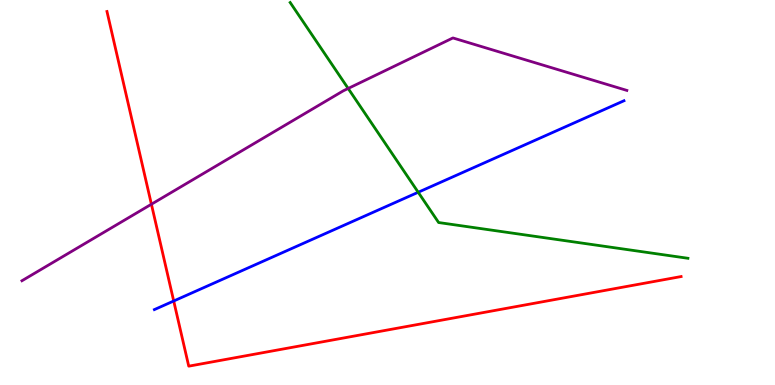[{'lines': ['blue', 'red'], 'intersections': [{'x': 2.24, 'y': 2.18}]}, {'lines': ['green', 'red'], 'intersections': []}, {'lines': ['purple', 'red'], 'intersections': [{'x': 1.95, 'y': 4.7}]}, {'lines': ['blue', 'green'], 'intersections': [{'x': 5.4, 'y': 5.01}]}, {'lines': ['blue', 'purple'], 'intersections': []}, {'lines': ['green', 'purple'], 'intersections': [{'x': 4.49, 'y': 7.7}]}]